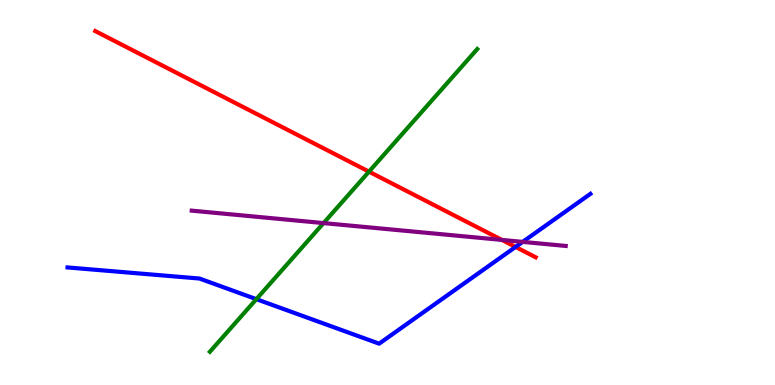[{'lines': ['blue', 'red'], 'intersections': [{'x': 6.65, 'y': 3.59}]}, {'lines': ['green', 'red'], 'intersections': [{'x': 4.76, 'y': 5.54}]}, {'lines': ['purple', 'red'], 'intersections': [{'x': 6.48, 'y': 3.77}]}, {'lines': ['blue', 'green'], 'intersections': [{'x': 3.31, 'y': 2.23}]}, {'lines': ['blue', 'purple'], 'intersections': [{'x': 6.74, 'y': 3.72}]}, {'lines': ['green', 'purple'], 'intersections': [{'x': 4.17, 'y': 4.21}]}]